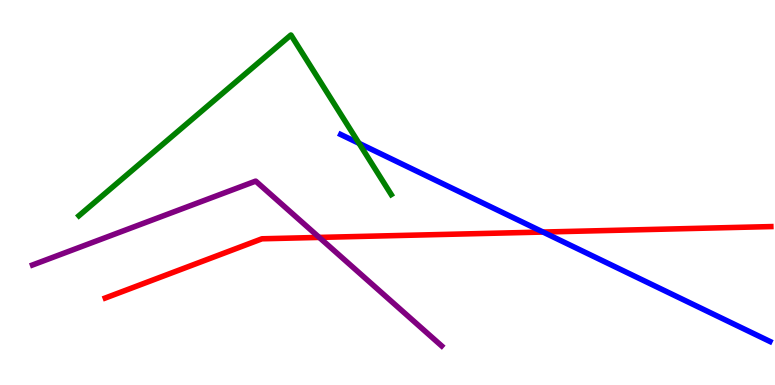[{'lines': ['blue', 'red'], 'intersections': [{'x': 7.01, 'y': 3.97}]}, {'lines': ['green', 'red'], 'intersections': []}, {'lines': ['purple', 'red'], 'intersections': [{'x': 4.12, 'y': 3.83}]}, {'lines': ['blue', 'green'], 'intersections': [{'x': 4.63, 'y': 6.28}]}, {'lines': ['blue', 'purple'], 'intersections': []}, {'lines': ['green', 'purple'], 'intersections': []}]